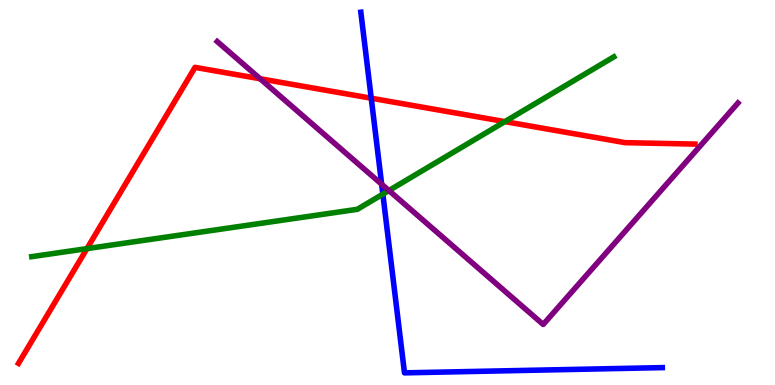[{'lines': ['blue', 'red'], 'intersections': [{'x': 4.79, 'y': 7.45}]}, {'lines': ['green', 'red'], 'intersections': [{'x': 1.12, 'y': 3.54}, {'x': 6.51, 'y': 6.84}]}, {'lines': ['purple', 'red'], 'intersections': [{'x': 3.36, 'y': 7.95}]}, {'lines': ['blue', 'green'], 'intersections': [{'x': 4.94, 'y': 4.96}]}, {'lines': ['blue', 'purple'], 'intersections': [{'x': 4.92, 'y': 5.21}]}, {'lines': ['green', 'purple'], 'intersections': [{'x': 5.02, 'y': 5.05}]}]